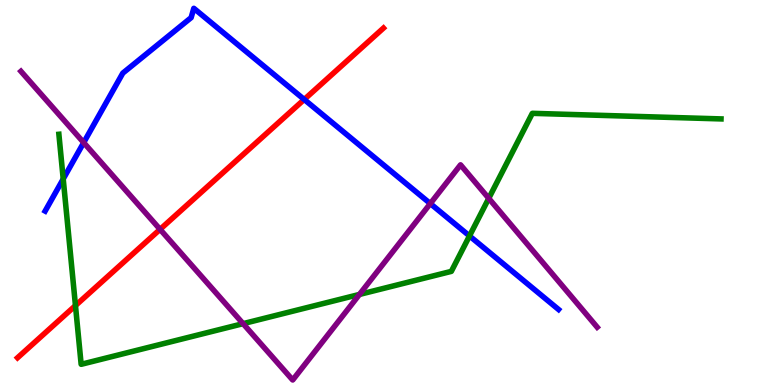[{'lines': ['blue', 'red'], 'intersections': [{'x': 3.93, 'y': 7.42}]}, {'lines': ['green', 'red'], 'intersections': [{'x': 0.974, 'y': 2.06}]}, {'lines': ['purple', 'red'], 'intersections': [{'x': 2.07, 'y': 4.04}]}, {'lines': ['blue', 'green'], 'intersections': [{'x': 0.816, 'y': 5.35}, {'x': 6.06, 'y': 3.87}]}, {'lines': ['blue', 'purple'], 'intersections': [{'x': 1.08, 'y': 6.3}, {'x': 5.55, 'y': 4.71}]}, {'lines': ['green', 'purple'], 'intersections': [{'x': 3.14, 'y': 1.59}, {'x': 4.64, 'y': 2.35}, {'x': 6.31, 'y': 4.85}]}]